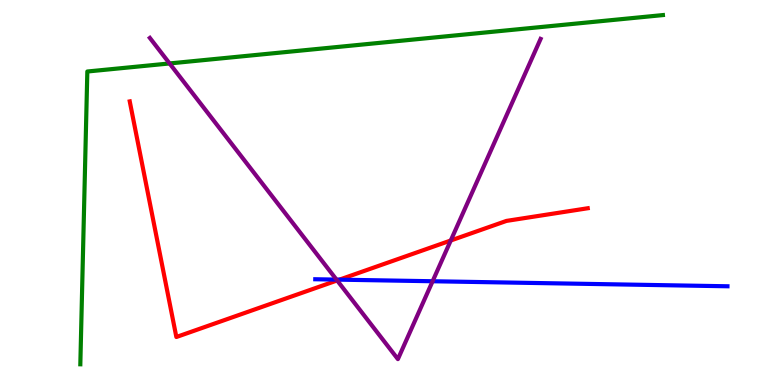[{'lines': ['blue', 'red'], 'intersections': [{'x': 4.38, 'y': 2.74}]}, {'lines': ['green', 'red'], 'intersections': []}, {'lines': ['purple', 'red'], 'intersections': [{'x': 4.35, 'y': 2.72}, {'x': 5.82, 'y': 3.75}]}, {'lines': ['blue', 'green'], 'intersections': []}, {'lines': ['blue', 'purple'], 'intersections': [{'x': 4.34, 'y': 2.74}, {'x': 5.58, 'y': 2.69}]}, {'lines': ['green', 'purple'], 'intersections': [{'x': 2.19, 'y': 8.35}]}]